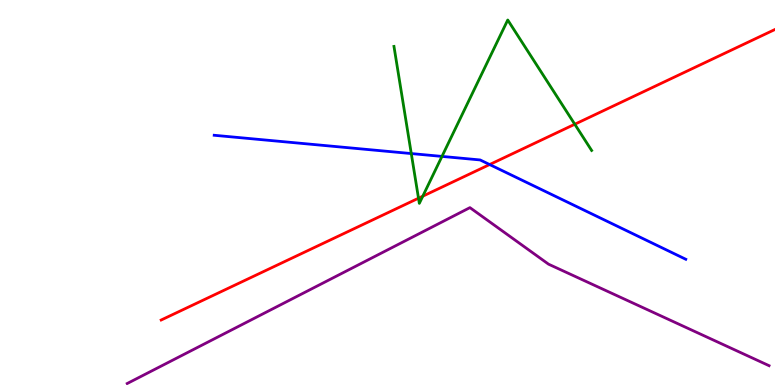[{'lines': ['blue', 'red'], 'intersections': [{'x': 6.32, 'y': 5.73}]}, {'lines': ['green', 'red'], 'intersections': [{'x': 5.4, 'y': 4.85}, {'x': 5.46, 'y': 4.9}, {'x': 7.42, 'y': 6.77}]}, {'lines': ['purple', 'red'], 'intersections': []}, {'lines': ['blue', 'green'], 'intersections': [{'x': 5.31, 'y': 6.01}, {'x': 5.7, 'y': 5.94}]}, {'lines': ['blue', 'purple'], 'intersections': []}, {'lines': ['green', 'purple'], 'intersections': []}]